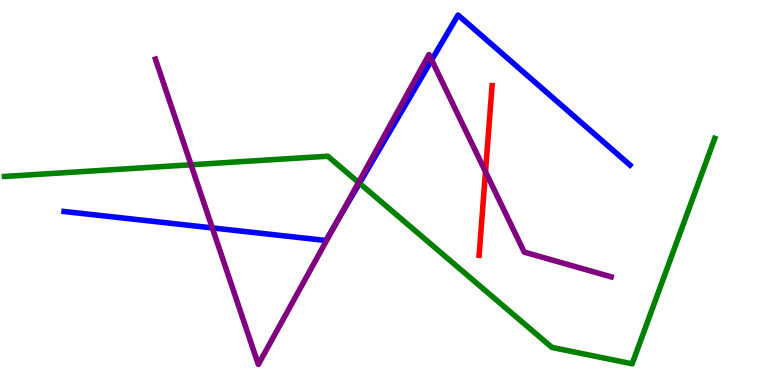[{'lines': ['blue', 'red'], 'intersections': []}, {'lines': ['green', 'red'], 'intersections': []}, {'lines': ['purple', 'red'], 'intersections': [{'x': 6.26, 'y': 5.54}]}, {'lines': ['blue', 'green'], 'intersections': [{'x': 4.64, 'y': 5.24}]}, {'lines': ['blue', 'purple'], 'intersections': [{'x': 2.74, 'y': 4.08}, {'x': 4.35, 'y': 4.25}, {'x': 5.57, 'y': 8.44}]}, {'lines': ['green', 'purple'], 'intersections': [{'x': 2.46, 'y': 5.72}, {'x': 4.63, 'y': 5.26}]}]